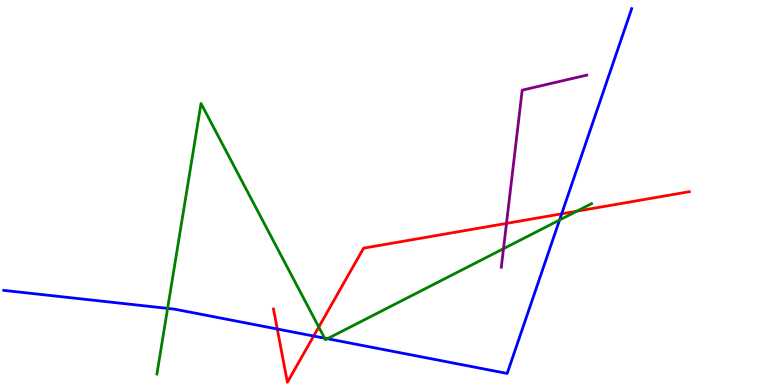[{'lines': ['blue', 'red'], 'intersections': [{'x': 3.58, 'y': 1.45}, {'x': 4.05, 'y': 1.27}, {'x': 7.25, 'y': 4.45}]}, {'lines': ['green', 'red'], 'intersections': [{'x': 4.11, 'y': 1.51}, {'x': 7.44, 'y': 4.51}]}, {'lines': ['purple', 'red'], 'intersections': [{'x': 6.54, 'y': 4.2}]}, {'lines': ['blue', 'green'], 'intersections': [{'x': 2.16, 'y': 1.99}, {'x': 4.19, 'y': 1.22}, {'x': 4.23, 'y': 1.2}, {'x': 7.22, 'y': 4.29}]}, {'lines': ['blue', 'purple'], 'intersections': []}, {'lines': ['green', 'purple'], 'intersections': [{'x': 6.5, 'y': 3.54}]}]